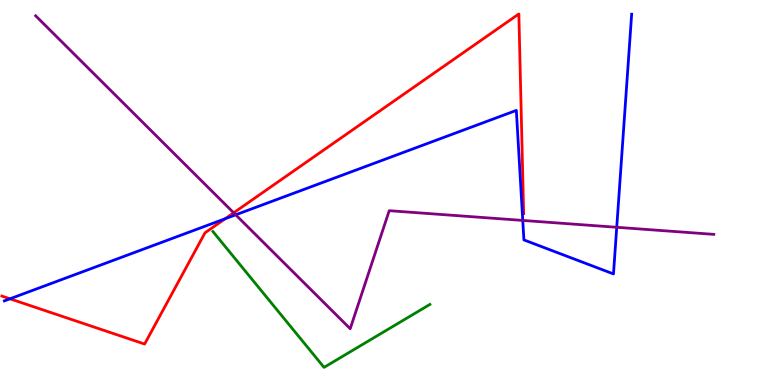[{'lines': ['blue', 'red'], 'intersections': [{'x': 0.129, 'y': 2.24}, {'x': 2.91, 'y': 4.32}]}, {'lines': ['green', 'red'], 'intersections': []}, {'lines': ['purple', 'red'], 'intersections': [{'x': 3.02, 'y': 4.47}]}, {'lines': ['blue', 'green'], 'intersections': []}, {'lines': ['blue', 'purple'], 'intersections': [{'x': 3.04, 'y': 4.42}, {'x': 6.75, 'y': 4.27}, {'x': 7.96, 'y': 4.1}]}, {'lines': ['green', 'purple'], 'intersections': []}]